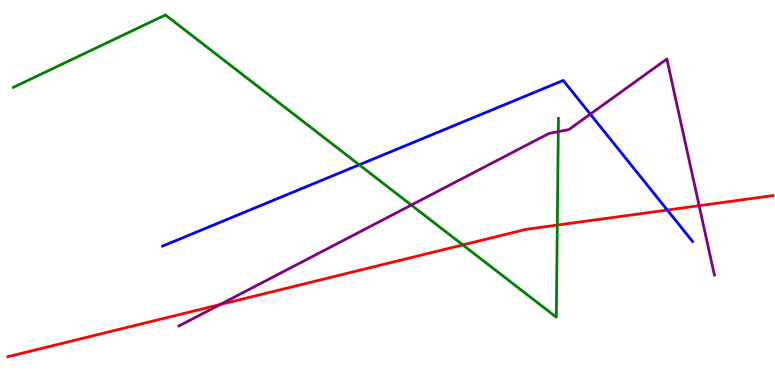[{'lines': ['blue', 'red'], 'intersections': [{'x': 8.61, 'y': 4.54}]}, {'lines': ['green', 'red'], 'intersections': [{'x': 5.97, 'y': 3.64}, {'x': 7.19, 'y': 4.15}]}, {'lines': ['purple', 'red'], 'intersections': [{'x': 2.84, 'y': 2.09}, {'x': 9.02, 'y': 4.66}]}, {'lines': ['blue', 'green'], 'intersections': [{'x': 4.64, 'y': 5.72}]}, {'lines': ['blue', 'purple'], 'intersections': [{'x': 7.62, 'y': 7.04}]}, {'lines': ['green', 'purple'], 'intersections': [{'x': 5.31, 'y': 4.67}, {'x': 7.2, 'y': 6.58}]}]